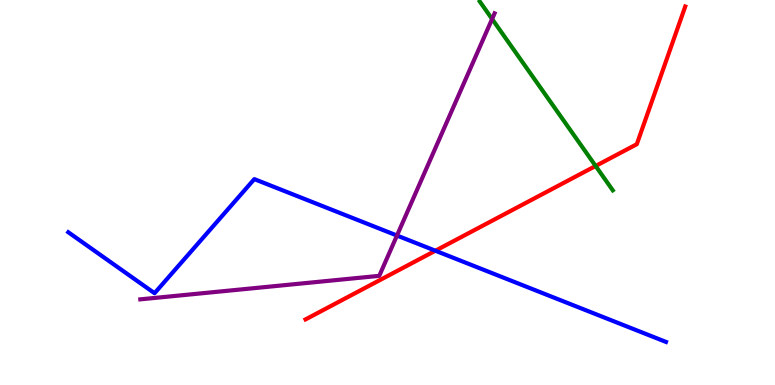[{'lines': ['blue', 'red'], 'intersections': [{'x': 5.62, 'y': 3.49}]}, {'lines': ['green', 'red'], 'intersections': [{'x': 7.69, 'y': 5.69}]}, {'lines': ['purple', 'red'], 'intersections': []}, {'lines': ['blue', 'green'], 'intersections': []}, {'lines': ['blue', 'purple'], 'intersections': [{'x': 5.12, 'y': 3.88}]}, {'lines': ['green', 'purple'], 'intersections': [{'x': 6.35, 'y': 9.51}]}]